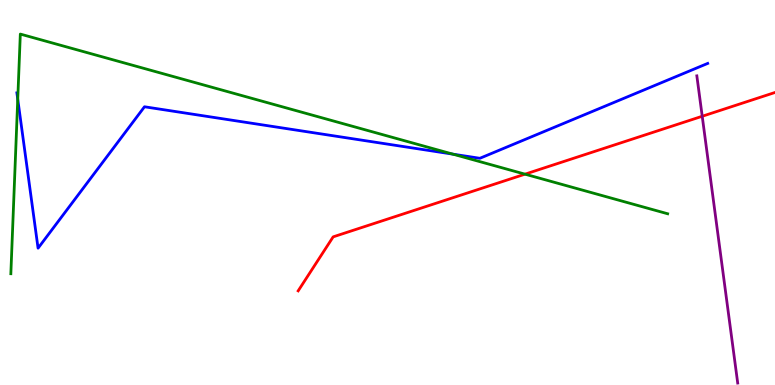[{'lines': ['blue', 'red'], 'intersections': []}, {'lines': ['green', 'red'], 'intersections': [{'x': 6.77, 'y': 5.48}]}, {'lines': ['purple', 'red'], 'intersections': [{'x': 9.06, 'y': 6.98}]}, {'lines': ['blue', 'green'], 'intersections': [{'x': 0.229, 'y': 7.42}, {'x': 5.84, 'y': 6.0}]}, {'lines': ['blue', 'purple'], 'intersections': []}, {'lines': ['green', 'purple'], 'intersections': []}]